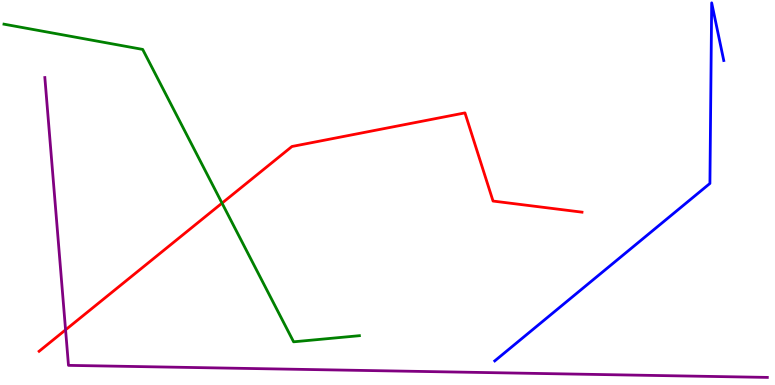[{'lines': ['blue', 'red'], 'intersections': []}, {'lines': ['green', 'red'], 'intersections': [{'x': 2.86, 'y': 4.72}]}, {'lines': ['purple', 'red'], 'intersections': [{'x': 0.846, 'y': 1.43}]}, {'lines': ['blue', 'green'], 'intersections': []}, {'lines': ['blue', 'purple'], 'intersections': []}, {'lines': ['green', 'purple'], 'intersections': []}]